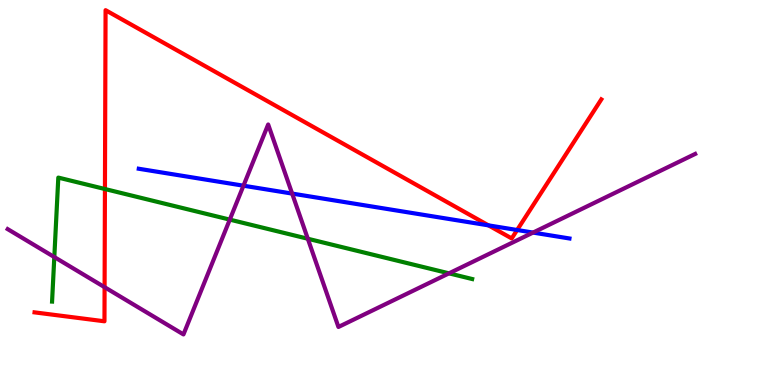[{'lines': ['blue', 'red'], 'intersections': [{'x': 6.3, 'y': 4.15}, {'x': 6.67, 'y': 4.03}]}, {'lines': ['green', 'red'], 'intersections': [{'x': 1.35, 'y': 5.09}]}, {'lines': ['purple', 'red'], 'intersections': [{'x': 1.35, 'y': 2.54}]}, {'lines': ['blue', 'green'], 'intersections': []}, {'lines': ['blue', 'purple'], 'intersections': [{'x': 3.14, 'y': 5.18}, {'x': 3.77, 'y': 4.97}, {'x': 6.88, 'y': 3.96}]}, {'lines': ['green', 'purple'], 'intersections': [{'x': 0.701, 'y': 3.32}, {'x': 2.96, 'y': 4.3}, {'x': 3.97, 'y': 3.8}, {'x': 5.79, 'y': 2.9}]}]